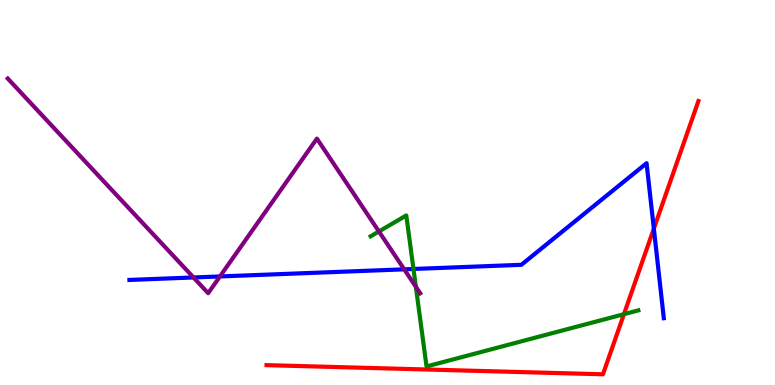[{'lines': ['blue', 'red'], 'intersections': [{'x': 8.44, 'y': 4.06}]}, {'lines': ['green', 'red'], 'intersections': [{'x': 8.05, 'y': 1.84}]}, {'lines': ['purple', 'red'], 'intersections': []}, {'lines': ['blue', 'green'], 'intersections': [{'x': 5.34, 'y': 3.01}]}, {'lines': ['blue', 'purple'], 'intersections': [{'x': 2.5, 'y': 2.79}, {'x': 2.84, 'y': 2.82}, {'x': 5.22, 'y': 3.0}]}, {'lines': ['green', 'purple'], 'intersections': [{'x': 4.89, 'y': 3.99}, {'x': 5.37, 'y': 2.55}]}]